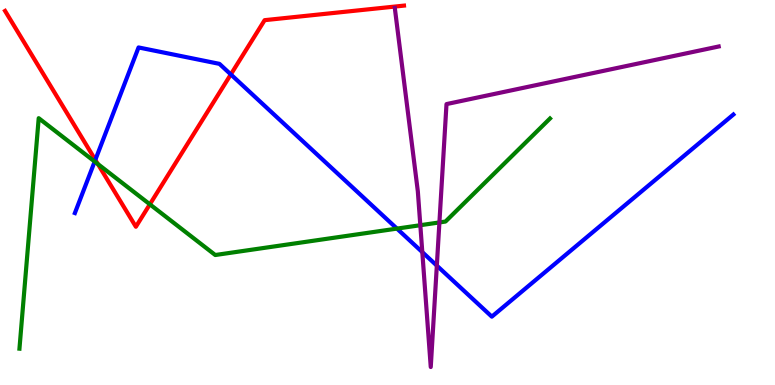[{'lines': ['blue', 'red'], 'intersections': [{'x': 1.23, 'y': 5.85}, {'x': 2.98, 'y': 8.07}]}, {'lines': ['green', 'red'], 'intersections': [{'x': 1.26, 'y': 5.74}, {'x': 1.93, 'y': 4.69}]}, {'lines': ['purple', 'red'], 'intersections': []}, {'lines': ['blue', 'green'], 'intersections': [{'x': 1.22, 'y': 5.8}, {'x': 5.12, 'y': 4.06}]}, {'lines': ['blue', 'purple'], 'intersections': [{'x': 5.45, 'y': 3.45}, {'x': 5.64, 'y': 3.1}]}, {'lines': ['green', 'purple'], 'intersections': [{'x': 5.42, 'y': 4.15}, {'x': 5.67, 'y': 4.22}]}]